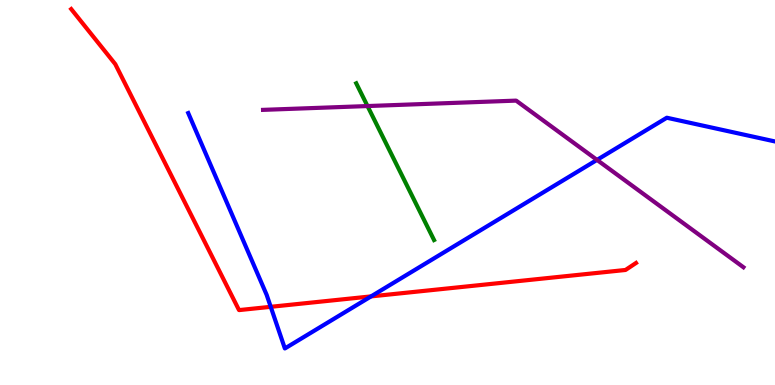[{'lines': ['blue', 'red'], 'intersections': [{'x': 3.49, 'y': 2.03}, {'x': 4.79, 'y': 2.3}]}, {'lines': ['green', 'red'], 'intersections': []}, {'lines': ['purple', 'red'], 'intersections': []}, {'lines': ['blue', 'green'], 'intersections': []}, {'lines': ['blue', 'purple'], 'intersections': [{'x': 7.7, 'y': 5.85}]}, {'lines': ['green', 'purple'], 'intersections': [{'x': 4.74, 'y': 7.25}]}]